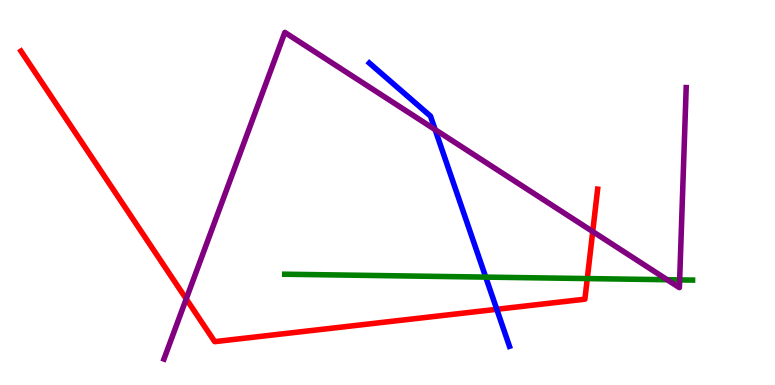[{'lines': ['blue', 'red'], 'intersections': [{'x': 6.41, 'y': 1.97}]}, {'lines': ['green', 'red'], 'intersections': [{'x': 7.58, 'y': 2.76}]}, {'lines': ['purple', 'red'], 'intersections': [{'x': 2.4, 'y': 2.24}, {'x': 7.65, 'y': 3.99}]}, {'lines': ['blue', 'green'], 'intersections': [{'x': 6.27, 'y': 2.8}]}, {'lines': ['blue', 'purple'], 'intersections': [{'x': 5.61, 'y': 6.63}]}, {'lines': ['green', 'purple'], 'intersections': [{'x': 8.61, 'y': 2.73}, {'x': 8.77, 'y': 2.73}]}]